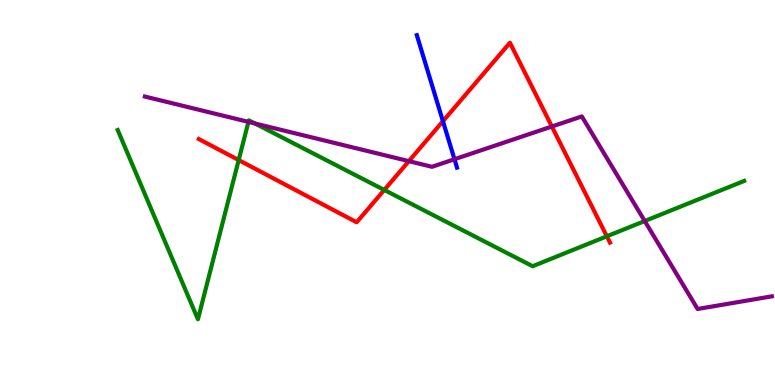[{'lines': ['blue', 'red'], 'intersections': [{'x': 5.72, 'y': 6.85}]}, {'lines': ['green', 'red'], 'intersections': [{'x': 3.08, 'y': 5.84}, {'x': 4.96, 'y': 5.07}, {'x': 7.83, 'y': 3.86}]}, {'lines': ['purple', 'red'], 'intersections': [{'x': 5.28, 'y': 5.81}, {'x': 7.12, 'y': 6.71}]}, {'lines': ['blue', 'green'], 'intersections': []}, {'lines': ['blue', 'purple'], 'intersections': [{'x': 5.86, 'y': 5.86}]}, {'lines': ['green', 'purple'], 'intersections': [{'x': 3.21, 'y': 6.83}, {'x': 3.29, 'y': 6.79}, {'x': 8.32, 'y': 4.26}]}]